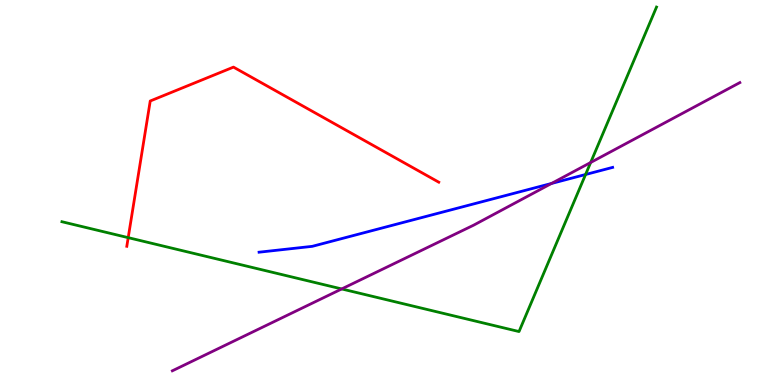[{'lines': ['blue', 'red'], 'intersections': []}, {'lines': ['green', 'red'], 'intersections': [{'x': 1.65, 'y': 3.83}]}, {'lines': ['purple', 'red'], 'intersections': []}, {'lines': ['blue', 'green'], 'intersections': [{'x': 7.56, 'y': 5.47}]}, {'lines': ['blue', 'purple'], 'intersections': [{'x': 7.12, 'y': 5.24}]}, {'lines': ['green', 'purple'], 'intersections': [{'x': 4.41, 'y': 2.49}, {'x': 7.62, 'y': 5.78}]}]